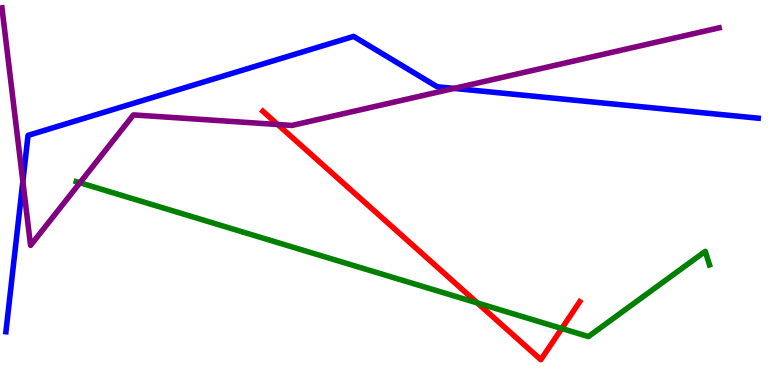[{'lines': ['blue', 'red'], 'intersections': []}, {'lines': ['green', 'red'], 'intersections': [{'x': 6.16, 'y': 2.13}, {'x': 7.25, 'y': 1.47}]}, {'lines': ['purple', 'red'], 'intersections': [{'x': 3.58, 'y': 6.77}]}, {'lines': ['blue', 'green'], 'intersections': []}, {'lines': ['blue', 'purple'], 'intersections': [{'x': 0.295, 'y': 5.29}, {'x': 5.86, 'y': 7.7}]}, {'lines': ['green', 'purple'], 'intersections': [{'x': 1.03, 'y': 5.25}]}]